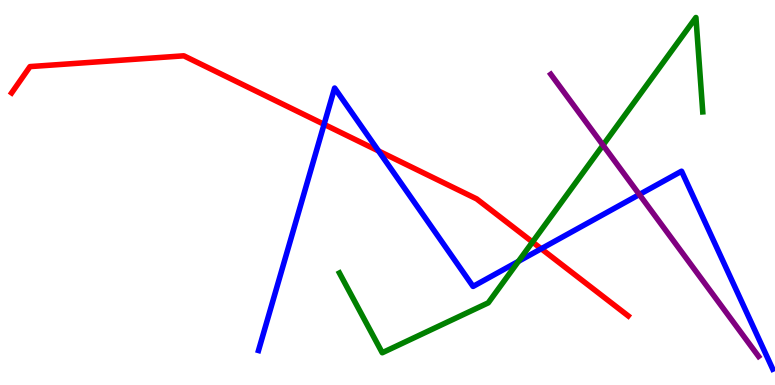[{'lines': ['blue', 'red'], 'intersections': [{'x': 4.18, 'y': 6.77}, {'x': 4.88, 'y': 6.08}, {'x': 6.98, 'y': 3.54}]}, {'lines': ['green', 'red'], 'intersections': [{'x': 6.87, 'y': 3.71}]}, {'lines': ['purple', 'red'], 'intersections': []}, {'lines': ['blue', 'green'], 'intersections': [{'x': 6.69, 'y': 3.21}]}, {'lines': ['blue', 'purple'], 'intersections': [{'x': 8.25, 'y': 4.95}]}, {'lines': ['green', 'purple'], 'intersections': [{'x': 7.78, 'y': 6.23}]}]